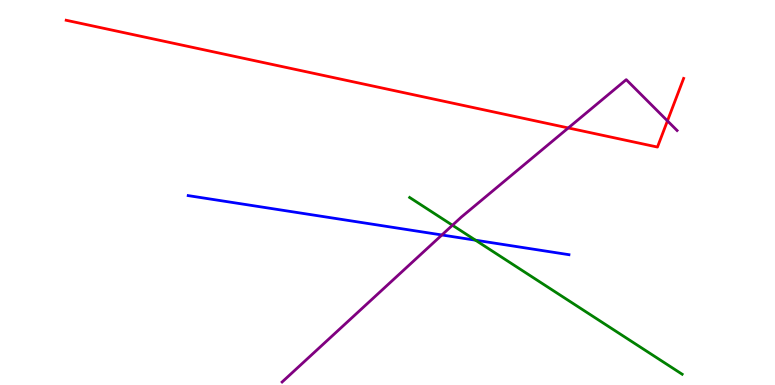[{'lines': ['blue', 'red'], 'intersections': []}, {'lines': ['green', 'red'], 'intersections': []}, {'lines': ['purple', 'red'], 'intersections': [{'x': 7.33, 'y': 6.68}, {'x': 8.61, 'y': 6.86}]}, {'lines': ['blue', 'green'], 'intersections': [{'x': 6.14, 'y': 3.76}]}, {'lines': ['blue', 'purple'], 'intersections': [{'x': 5.7, 'y': 3.9}]}, {'lines': ['green', 'purple'], 'intersections': [{'x': 5.84, 'y': 4.15}]}]